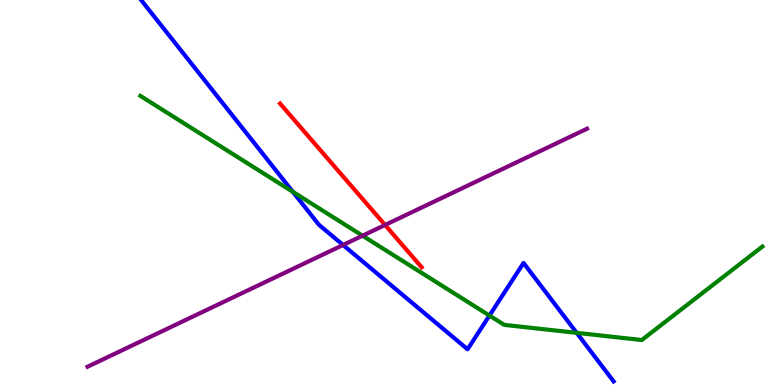[{'lines': ['blue', 'red'], 'intersections': []}, {'lines': ['green', 'red'], 'intersections': []}, {'lines': ['purple', 'red'], 'intersections': [{'x': 4.97, 'y': 4.16}]}, {'lines': ['blue', 'green'], 'intersections': [{'x': 3.78, 'y': 5.02}, {'x': 6.32, 'y': 1.8}, {'x': 7.44, 'y': 1.35}]}, {'lines': ['blue', 'purple'], 'intersections': [{'x': 4.43, 'y': 3.64}]}, {'lines': ['green', 'purple'], 'intersections': [{'x': 4.68, 'y': 3.88}]}]